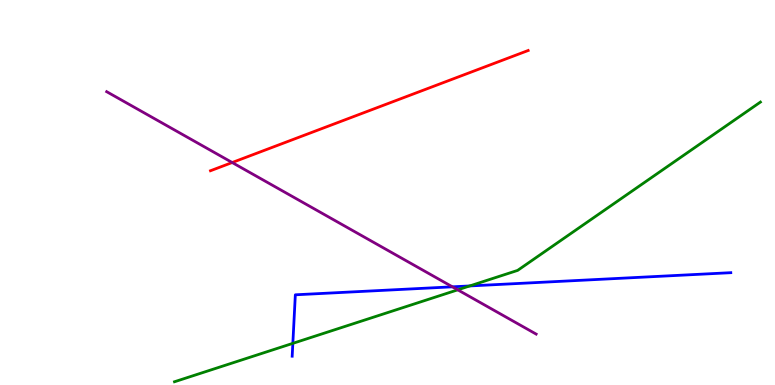[{'lines': ['blue', 'red'], 'intersections': []}, {'lines': ['green', 'red'], 'intersections': []}, {'lines': ['purple', 'red'], 'intersections': [{'x': 3.0, 'y': 5.78}]}, {'lines': ['blue', 'green'], 'intersections': [{'x': 3.78, 'y': 1.08}, {'x': 6.06, 'y': 2.57}]}, {'lines': ['blue', 'purple'], 'intersections': [{'x': 5.84, 'y': 2.55}]}, {'lines': ['green', 'purple'], 'intersections': [{'x': 5.91, 'y': 2.47}]}]